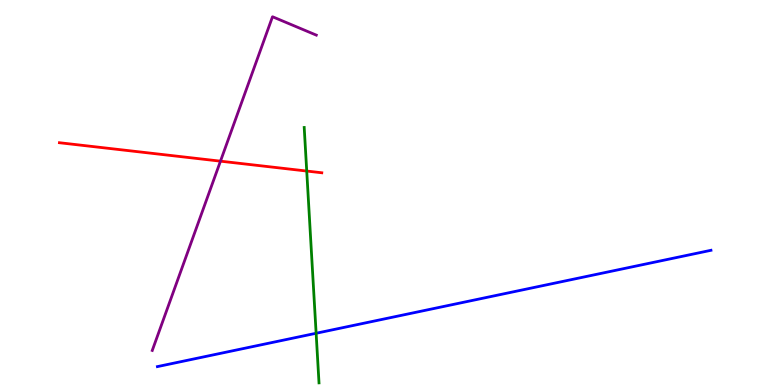[{'lines': ['blue', 'red'], 'intersections': []}, {'lines': ['green', 'red'], 'intersections': [{'x': 3.96, 'y': 5.56}]}, {'lines': ['purple', 'red'], 'intersections': [{'x': 2.84, 'y': 5.81}]}, {'lines': ['blue', 'green'], 'intersections': [{'x': 4.08, 'y': 1.34}]}, {'lines': ['blue', 'purple'], 'intersections': []}, {'lines': ['green', 'purple'], 'intersections': []}]